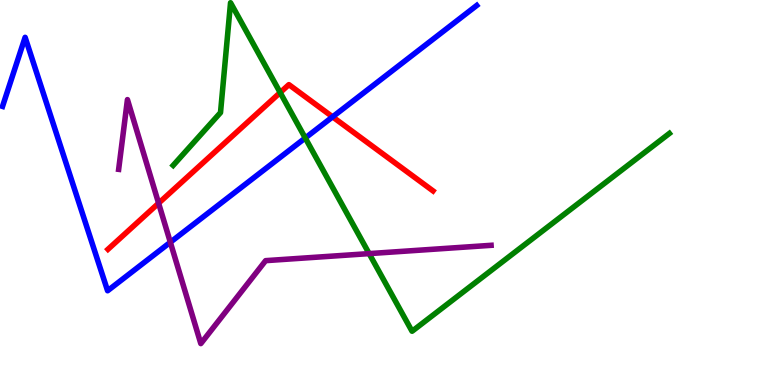[{'lines': ['blue', 'red'], 'intersections': [{'x': 4.29, 'y': 6.96}]}, {'lines': ['green', 'red'], 'intersections': [{'x': 3.62, 'y': 7.6}]}, {'lines': ['purple', 'red'], 'intersections': [{'x': 2.05, 'y': 4.72}]}, {'lines': ['blue', 'green'], 'intersections': [{'x': 3.94, 'y': 6.42}]}, {'lines': ['blue', 'purple'], 'intersections': [{'x': 2.2, 'y': 3.71}]}, {'lines': ['green', 'purple'], 'intersections': [{'x': 4.76, 'y': 3.41}]}]